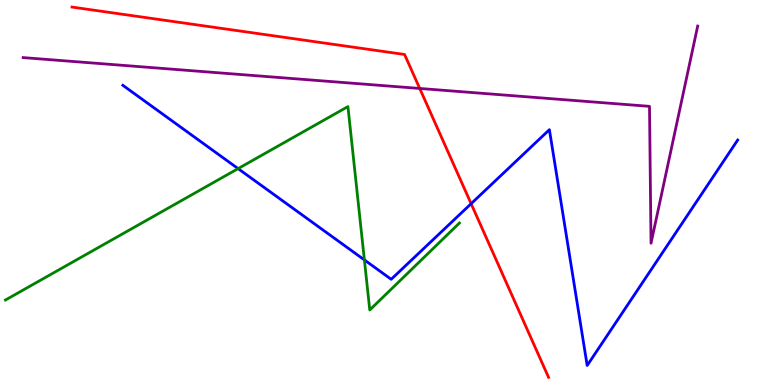[{'lines': ['blue', 'red'], 'intersections': [{'x': 6.08, 'y': 4.71}]}, {'lines': ['green', 'red'], 'intersections': []}, {'lines': ['purple', 'red'], 'intersections': [{'x': 5.42, 'y': 7.7}]}, {'lines': ['blue', 'green'], 'intersections': [{'x': 3.07, 'y': 5.62}, {'x': 4.7, 'y': 3.25}]}, {'lines': ['blue', 'purple'], 'intersections': []}, {'lines': ['green', 'purple'], 'intersections': []}]